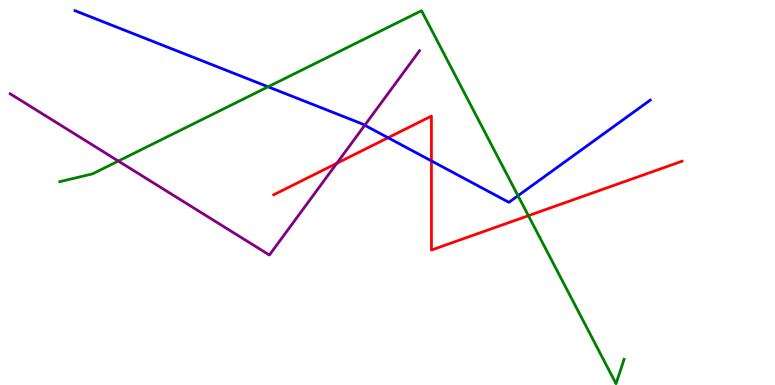[{'lines': ['blue', 'red'], 'intersections': [{'x': 5.01, 'y': 6.42}, {'x': 5.57, 'y': 5.82}]}, {'lines': ['green', 'red'], 'intersections': [{'x': 6.82, 'y': 4.4}]}, {'lines': ['purple', 'red'], 'intersections': [{'x': 4.35, 'y': 5.76}]}, {'lines': ['blue', 'green'], 'intersections': [{'x': 3.46, 'y': 7.75}, {'x': 6.68, 'y': 4.92}]}, {'lines': ['blue', 'purple'], 'intersections': [{'x': 4.71, 'y': 6.75}]}, {'lines': ['green', 'purple'], 'intersections': [{'x': 1.53, 'y': 5.82}]}]